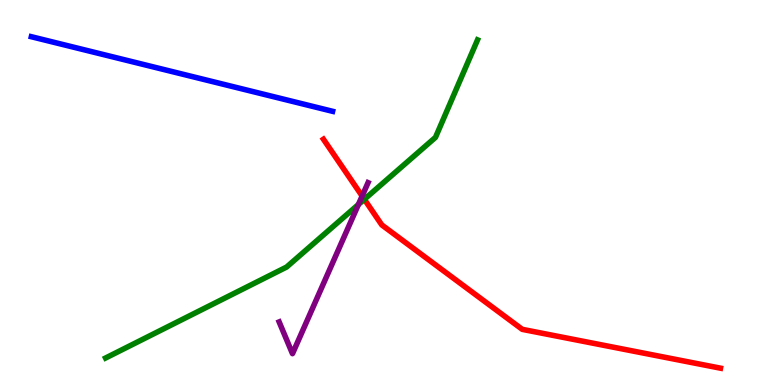[{'lines': ['blue', 'red'], 'intersections': []}, {'lines': ['green', 'red'], 'intersections': [{'x': 4.7, 'y': 4.82}]}, {'lines': ['purple', 'red'], 'intersections': [{'x': 4.67, 'y': 4.91}]}, {'lines': ['blue', 'green'], 'intersections': []}, {'lines': ['blue', 'purple'], 'intersections': []}, {'lines': ['green', 'purple'], 'intersections': [{'x': 4.62, 'y': 4.69}]}]